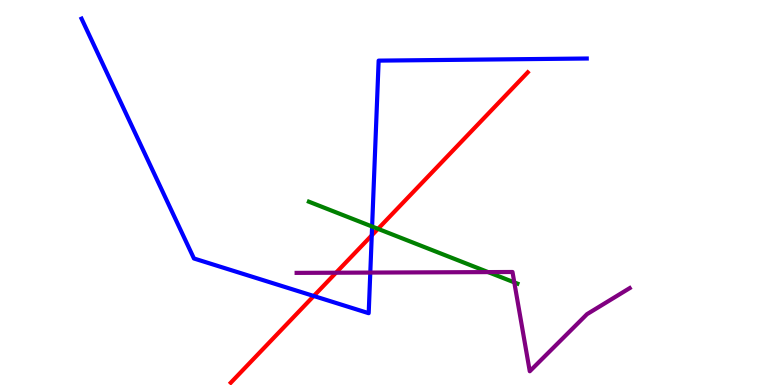[{'lines': ['blue', 'red'], 'intersections': [{'x': 4.05, 'y': 2.31}, {'x': 4.8, 'y': 3.89}]}, {'lines': ['green', 'red'], 'intersections': [{'x': 4.88, 'y': 4.06}]}, {'lines': ['purple', 'red'], 'intersections': [{'x': 4.34, 'y': 2.92}]}, {'lines': ['blue', 'green'], 'intersections': [{'x': 4.8, 'y': 4.12}]}, {'lines': ['blue', 'purple'], 'intersections': [{'x': 4.78, 'y': 2.92}]}, {'lines': ['green', 'purple'], 'intersections': [{'x': 6.3, 'y': 2.93}, {'x': 6.64, 'y': 2.67}]}]